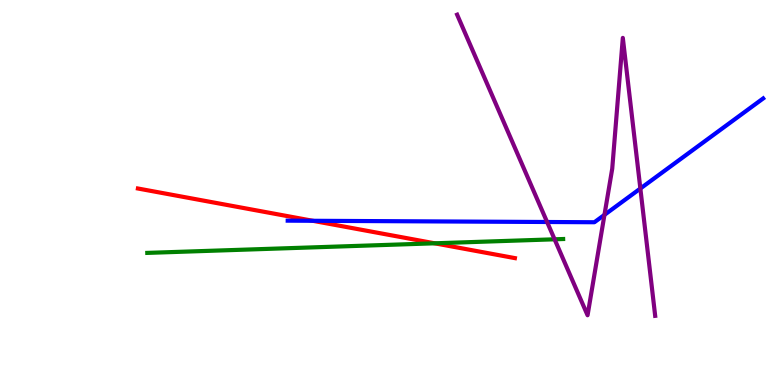[{'lines': ['blue', 'red'], 'intersections': [{'x': 4.04, 'y': 4.27}]}, {'lines': ['green', 'red'], 'intersections': [{'x': 5.61, 'y': 3.68}]}, {'lines': ['purple', 'red'], 'intersections': []}, {'lines': ['blue', 'green'], 'intersections': []}, {'lines': ['blue', 'purple'], 'intersections': [{'x': 7.06, 'y': 4.23}, {'x': 7.8, 'y': 4.42}, {'x': 8.26, 'y': 5.1}]}, {'lines': ['green', 'purple'], 'intersections': [{'x': 7.16, 'y': 3.78}]}]